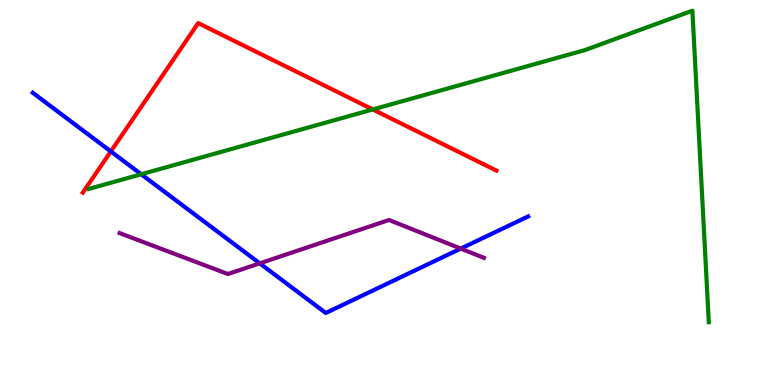[{'lines': ['blue', 'red'], 'intersections': [{'x': 1.43, 'y': 6.07}]}, {'lines': ['green', 'red'], 'intersections': [{'x': 4.81, 'y': 7.16}]}, {'lines': ['purple', 'red'], 'intersections': []}, {'lines': ['blue', 'green'], 'intersections': [{'x': 1.82, 'y': 5.47}]}, {'lines': ['blue', 'purple'], 'intersections': [{'x': 3.35, 'y': 3.16}, {'x': 5.95, 'y': 3.54}]}, {'lines': ['green', 'purple'], 'intersections': []}]